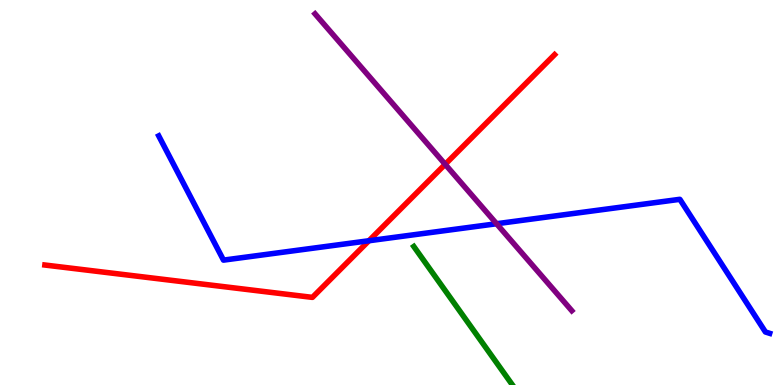[{'lines': ['blue', 'red'], 'intersections': [{'x': 4.76, 'y': 3.75}]}, {'lines': ['green', 'red'], 'intersections': []}, {'lines': ['purple', 'red'], 'intersections': [{'x': 5.74, 'y': 5.73}]}, {'lines': ['blue', 'green'], 'intersections': []}, {'lines': ['blue', 'purple'], 'intersections': [{'x': 6.41, 'y': 4.19}]}, {'lines': ['green', 'purple'], 'intersections': []}]